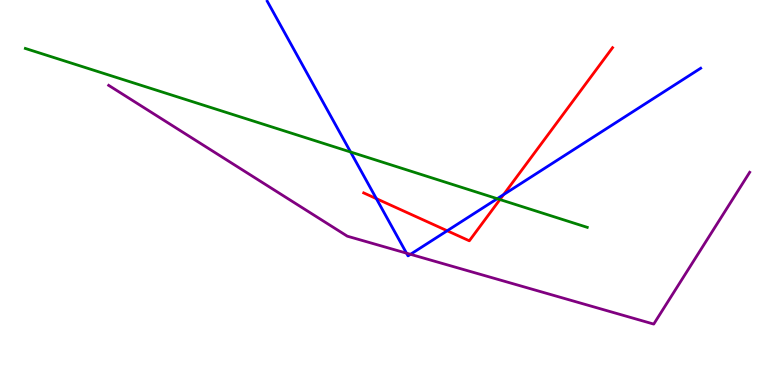[{'lines': ['blue', 'red'], 'intersections': [{'x': 4.86, 'y': 4.84}, {'x': 5.77, 'y': 4.01}, {'x': 6.5, 'y': 4.95}]}, {'lines': ['green', 'red'], 'intersections': [{'x': 6.45, 'y': 4.82}]}, {'lines': ['purple', 'red'], 'intersections': []}, {'lines': ['blue', 'green'], 'intersections': [{'x': 4.52, 'y': 6.05}, {'x': 6.42, 'y': 4.84}]}, {'lines': ['blue', 'purple'], 'intersections': [{'x': 5.25, 'y': 3.42}, {'x': 5.3, 'y': 3.39}]}, {'lines': ['green', 'purple'], 'intersections': []}]